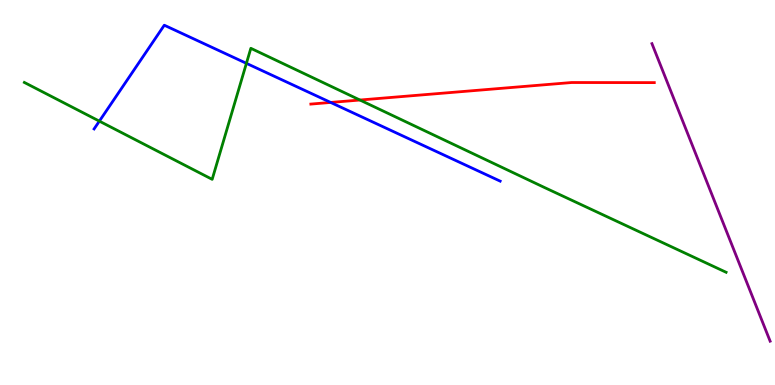[{'lines': ['blue', 'red'], 'intersections': [{'x': 4.27, 'y': 7.34}]}, {'lines': ['green', 'red'], 'intersections': [{'x': 4.64, 'y': 7.4}]}, {'lines': ['purple', 'red'], 'intersections': []}, {'lines': ['blue', 'green'], 'intersections': [{'x': 1.28, 'y': 6.85}, {'x': 3.18, 'y': 8.35}]}, {'lines': ['blue', 'purple'], 'intersections': []}, {'lines': ['green', 'purple'], 'intersections': []}]